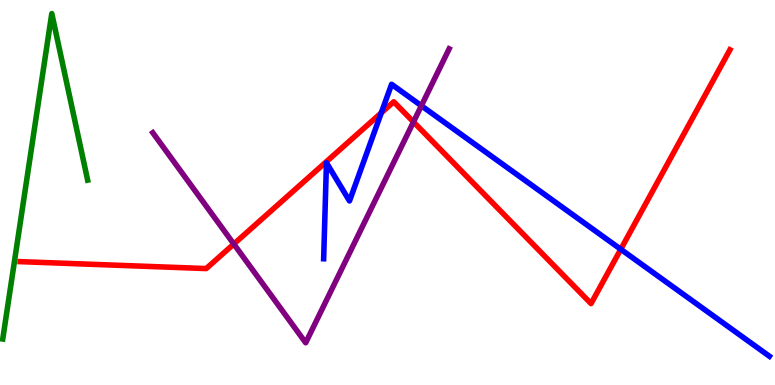[{'lines': ['blue', 'red'], 'intersections': [{'x': 4.92, 'y': 7.07}, {'x': 8.01, 'y': 3.53}]}, {'lines': ['green', 'red'], 'intersections': []}, {'lines': ['purple', 'red'], 'intersections': [{'x': 3.02, 'y': 3.66}, {'x': 5.34, 'y': 6.83}]}, {'lines': ['blue', 'green'], 'intersections': []}, {'lines': ['blue', 'purple'], 'intersections': [{'x': 5.44, 'y': 7.25}]}, {'lines': ['green', 'purple'], 'intersections': []}]